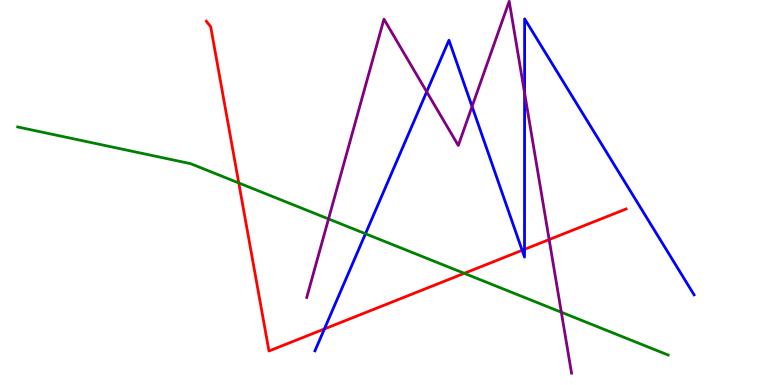[{'lines': ['blue', 'red'], 'intersections': [{'x': 4.19, 'y': 1.46}, {'x': 6.74, 'y': 3.5}, {'x': 6.77, 'y': 3.52}]}, {'lines': ['green', 'red'], 'intersections': [{'x': 3.08, 'y': 5.25}, {'x': 5.99, 'y': 2.9}]}, {'lines': ['purple', 'red'], 'intersections': [{'x': 7.09, 'y': 3.78}]}, {'lines': ['blue', 'green'], 'intersections': [{'x': 4.72, 'y': 3.93}]}, {'lines': ['blue', 'purple'], 'intersections': [{'x': 5.51, 'y': 7.62}, {'x': 6.09, 'y': 7.23}, {'x': 6.77, 'y': 7.58}]}, {'lines': ['green', 'purple'], 'intersections': [{'x': 4.24, 'y': 4.31}, {'x': 7.24, 'y': 1.89}]}]